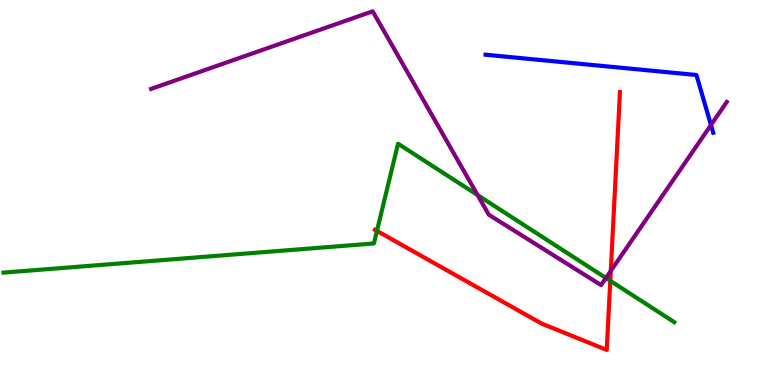[{'lines': ['blue', 'red'], 'intersections': []}, {'lines': ['green', 'red'], 'intersections': [{'x': 4.86, 'y': 4.0}, {'x': 7.87, 'y': 2.71}]}, {'lines': ['purple', 'red'], 'intersections': [{'x': 7.88, 'y': 2.96}]}, {'lines': ['blue', 'green'], 'intersections': []}, {'lines': ['blue', 'purple'], 'intersections': [{'x': 9.17, 'y': 6.75}]}, {'lines': ['green', 'purple'], 'intersections': [{'x': 6.16, 'y': 4.93}, {'x': 7.82, 'y': 2.78}]}]